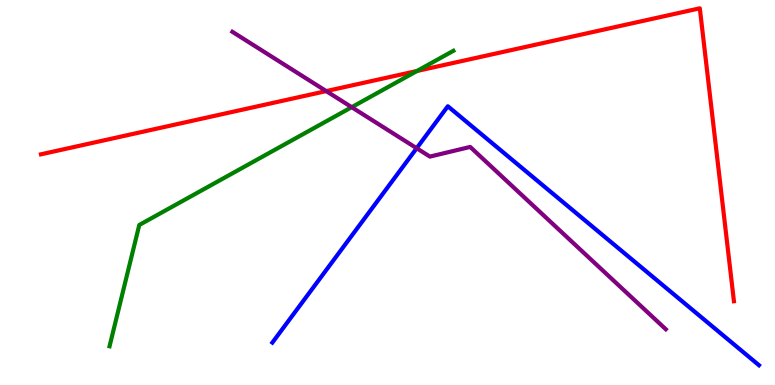[{'lines': ['blue', 'red'], 'intersections': []}, {'lines': ['green', 'red'], 'intersections': [{'x': 5.38, 'y': 8.16}]}, {'lines': ['purple', 'red'], 'intersections': [{'x': 4.21, 'y': 7.63}]}, {'lines': ['blue', 'green'], 'intersections': []}, {'lines': ['blue', 'purple'], 'intersections': [{'x': 5.38, 'y': 6.15}]}, {'lines': ['green', 'purple'], 'intersections': [{'x': 4.54, 'y': 7.22}]}]